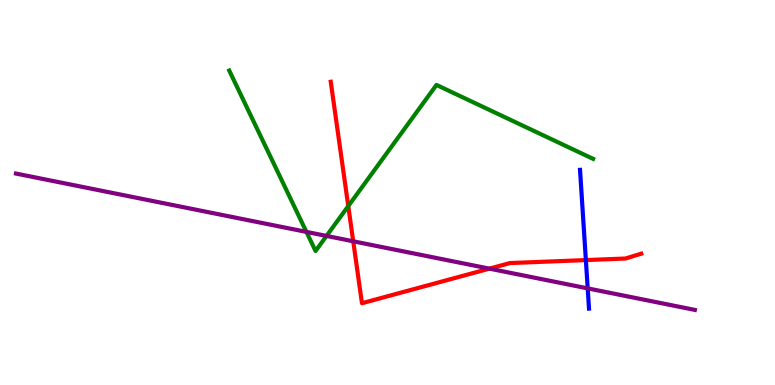[{'lines': ['blue', 'red'], 'intersections': [{'x': 7.56, 'y': 3.24}]}, {'lines': ['green', 'red'], 'intersections': [{'x': 4.49, 'y': 4.65}]}, {'lines': ['purple', 'red'], 'intersections': [{'x': 4.56, 'y': 3.73}, {'x': 6.31, 'y': 3.02}]}, {'lines': ['blue', 'green'], 'intersections': []}, {'lines': ['blue', 'purple'], 'intersections': [{'x': 7.58, 'y': 2.51}]}, {'lines': ['green', 'purple'], 'intersections': [{'x': 3.95, 'y': 3.98}, {'x': 4.21, 'y': 3.87}]}]